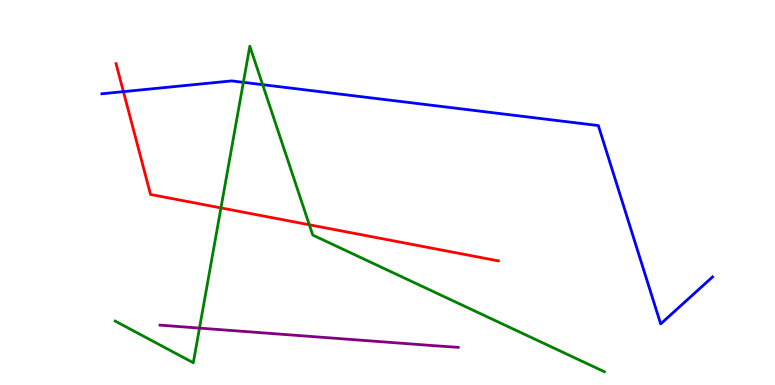[{'lines': ['blue', 'red'], 'intersections': [{'x': 1.59, 'y': 7.62}]}, {'lines': ['green', 'red'], 'intersections': [{'x': 2.85, 'y': 4.6}, {'x': 3.99, 'y': 4.16}]}, {'lines': ['purple', 'red'], 'intersections': []}, {'lines': ['blue', 'green'], 'intersections': [{'x': 3.14, 'y': 7.86}, {'x': 3.39, 'y': 7.8}]}, {'lines': ['blue', 'purple'], 'intersections': []}, {'lines': ['green', 'purple'], 'intersections': [{'x': 2.57, 'y': 1.48}]}]